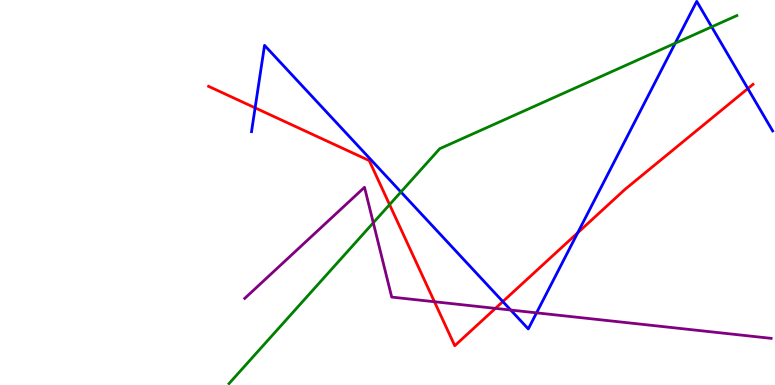[{'lines': ['blue', 'red'], 'intersections': [{'x': 3.29, 'y': 7.2}, {'x': 6.49, 'y': 2.17}, {'x': 7.45, 'y': 3.95}, {'x': 9.65, 'y': 7.7}]}, {'lines': ['green', 'red'], 'intersections': [{'x': 5.03, 'y': 4.69}]}, {'lines': ['purple', 'red'], 'intersections': [{'x': 5.61, 'y': 2.16}, {'x': 6.39, 'y': 1.99}]}, {'lines': ['blue', 'green'], 'intersections': [{'x': 5.17, 'y': 5.01}, {'x': 8.71, 'y': 8.88}, {'x': 9.18, 'y': 9.3}]}, {'lines': ['blue', 'purple'], 'intersections': [{'x': 6.59, 'y': 1.95}, {'x': 6.92, 'y': 1.87}]}, {'lines': ['green', 'purple'], 'intersections': [{'x': 4.82, 'y': 4.21}]}]